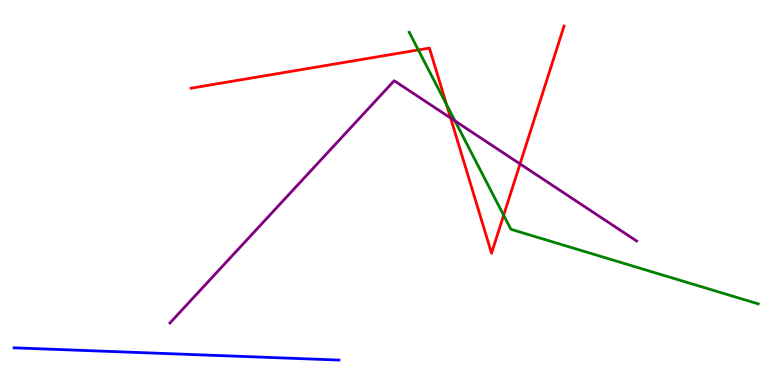[{'lines': ['blue', 'red'], 'intersections': []}, {'lines': ['green', 'red'], 'intersections': [{'x': 5.4, 'y': 8.7}, {'x': 5.76, 'y': 7.28}, {'x': 6.5, 'y': 4.41}]}, {'lines': ['purple', 'red'], 'intersections': [{'x': 5.81, 'y': 6.93}, {'x': 6.71, 'y': 5.74}]}, {'lines': ['blue', 'green'], 'intersections': []}, {'lines': ['blue', 'purple'], 'intersections': []}, {'lines': ['green', 'purple'], 'intersections': [{'x': 5.87, 'y': 6.86}]}]